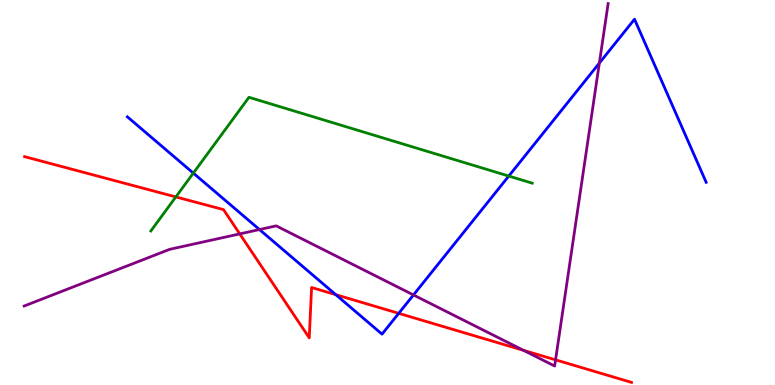[{'lines': ['blue', 'red'], 'intersections': [{'x': 4.33, 'y': 2.35}, {'x': 5.14, 'y': 1.86}]}, {'lines': ['green', 'red'], 'intersections': [{'x': 2.27, 'y': 4.89}]}, {'lines': ['purple', 'red'], 'intersections': [{'x': 3.09, 'y': 3.92}, {'x': 6.76, 'y': 0.9}, {'x': 7.17, 'y': 0.653}]}, {'lines': ['blue', 'green'], 'intersections': [{'x': 2.49, 'y': 5.5}, {'x': 6.56, 'y': 5.43}]}, {'lines': ['blue', 'purple'], 'intersections': [{'x': 3.35, 'y': 4.04}, {'x': 5.33, 'y': 2.34}, {'x': 7.73, 'y': 8.36}]}, {'lines': ['green', 'purple'], 'intersections': []}]